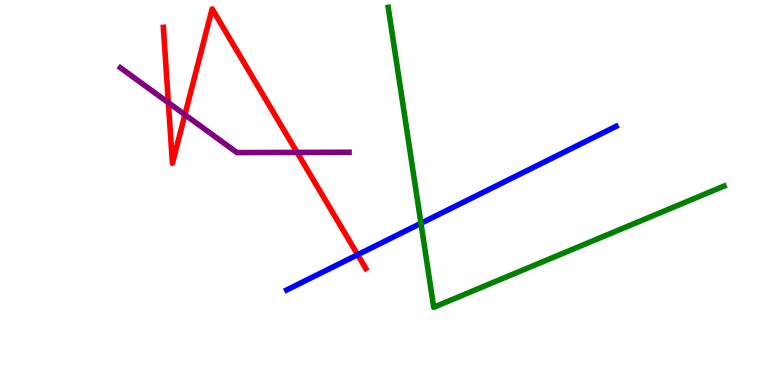[{'lines': ['blue', 'red'], 'intersections': [{'x': 4.61, 'y': 3.38}]}, {'lines': ['green', 'red'], 'intersections': []}, {'lines': ['purple', 'red'], 'intersections': [{'x': 2.17, 'y': 7.33}, {'x': 2.39, 'y': 7.02}, {'x': 3.83, 'y': 6.04}]}, {'lines': ['blue', 'green'], 'intersections': [{'x': 5.43, 'y': 4.2}]}, {'lines': ['blue', 'purple'], 'intersections': []}, {'lines': ['green', 'purple'], 'intersections': []}]